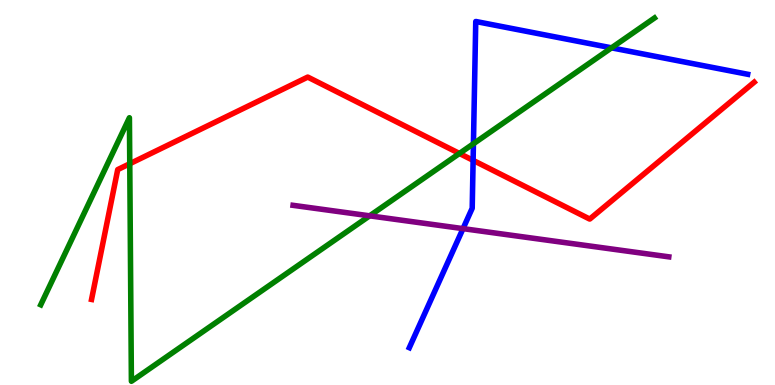[{'lines': ['blue', 'red'], 'intersections': [{'x': 6.1, 'y': 5.83}]}, {'lines': ['green', 'red'], 'intersections': [{'x': 1.67, 'y': 5.75}, {'x': 5.93, 'y': 6.01}]}, {'lines': ['purple', 'red'], 'intersections': []}, {'lines': ['blue', 'green'], 'intersections': [{'x': 6.11, 'y': 6.27}, {'x': 7.89, 'y': 8.76}]}, {'lines': ['blue', 'purple'], 'intersections': [{'x': 5.97, 'y': 4.06}]}, {'lines': ['green', 'purple'], 'intersections': [{'x': 4.77, 'y': 4.39}]}]